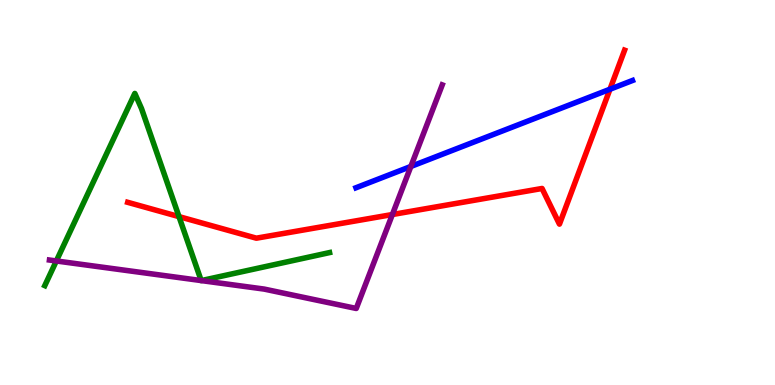[{'lines': ['blue', 'red'], 'intersections': [{'x': 7.87, 'y': 7.68}]}, {'lines': ['green', 'red'], 'intersections': [{'x': 2.31, 'y': 4.37}]}, {'lines': ['purple', 'red'], 'intersections': [{'x': 5.06, 'y': 4.43}]}, {'lines': ['blue', 'green'], 'intersections': []}, {'lines': ['blue', 'purple'], 'intersections': [{'x': 5.3, 'y': 5.68}]}, {'lines': ['green', 'purple'], 'intersections': [{'x': 0.727, 'y': 3.22}, {'x': 2.6, 'y': 2.71}, {'x': 2.6, 'y': 2.71}]}]